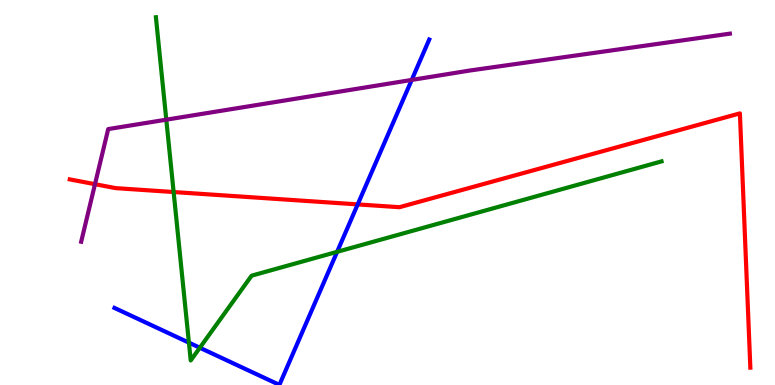[{'lines': ['blue', 'red'], 'intersections': [{'x': 4.62, 'y': 4.69}]}, {'lines': ['green', 'red'], 'intersections': [{'x': 2.24, 'y': 5.01}]}, {'lines': ['purple', 'red'], 'intersections': [{'x': 1.23, 'y': 5.22}]}, {'lines': ['blue', 'green'], 'intersections': [{'x': 2.44, 'y': 1.1}, {'x': 2.58, 'y': 0.968}, {'x': 4.35, 'y': 3.46}]}, {'lines': ['blue', 'purple'], 'intersections': [{'x': 5.31, 'y': 7.92}]}, {'lines': ['green', 'purple'], 'intersections': [{'x': 2.15, 'y': 6.89}]}]